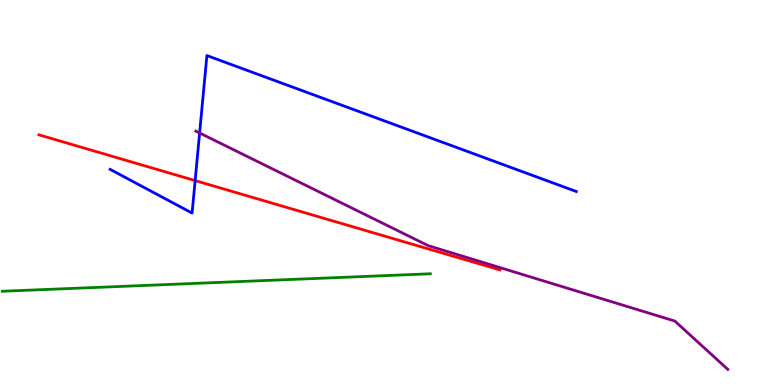[{'lines': ['blue', 'red'], 'intersections': [{'x': 2.52, 'y': 5.31}]}, {'lines': ['green', 'red'], 'intersections': []}, {'lines': ['purple', 'red'], 'intersections': []}, {'lines': ['blue', 'green'], 'intersections': []}, {'lines': ['blue', 'purple'], 'intersections': [{'x': 2.58, 'y': 6.55}]}, {'lines': ['green', 'purple'], 'intersections': []}]